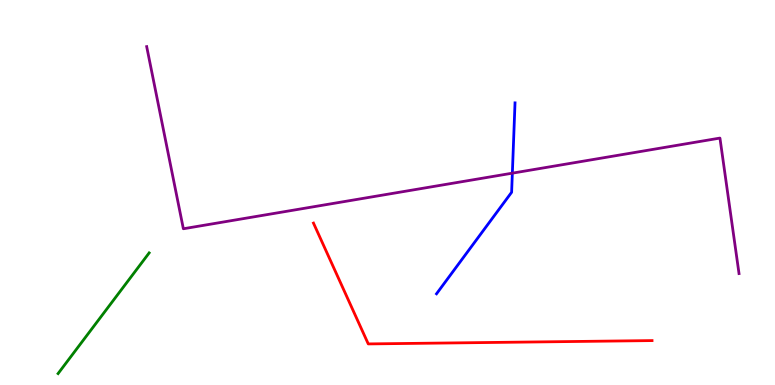[{'lines': ['blue', 'red'], 'intersections': []}, {'lines': ['green', 'red'], 'intersections': []}, {'lines': ['purple', 'red'], 'intersections': []}, {'lines': ['blue', 'green'], 'intersections': []}, {'lines': ['blue', 'purple'], 'intersections': [{'x': 6.61, 'y': 5.5}]}, {'lines': ['green', 'purple'], 'intersections': []}]